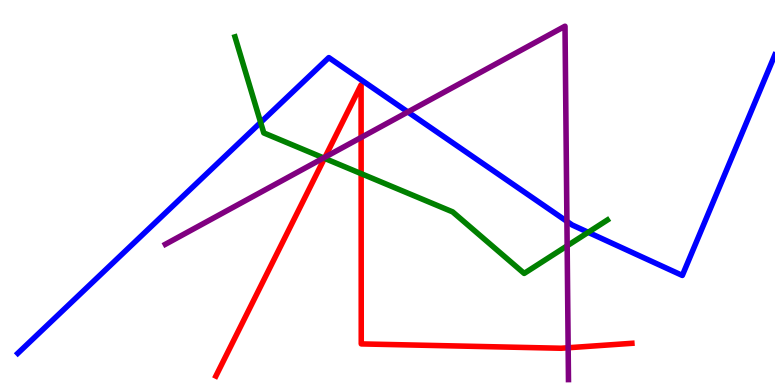[{'lines': ['blue', 'red'], 'intersections': []}, {'lines': ['green', 'red'], 'intersections': [{'x': 4.19, 'y': 5.89}, {'x': 4.66, 'y': 5.49}]}, {'lines': ['purple', 'red'], 'intersections': [{'x': 4.19, 'y': 5.92}, {'x': 4.66, 'y': 6.43}, {'x': 7.33, 'y': 0.967}]}, {'lines': ['blue', 'green'], 'intersections': [{'x': 3.36, 'y': 6.82}, {'x': 7.59, 'y': 3.97}]}, {'lines': ['blue', 'purple'], 'intersections': [{'x': 5.26, 'y': 7.09}, {'x': 7.32, 'y': 4.25}]}, {'lines': ['green', 'purple'], 'intersections': [{'x': 4.18, 'y': 5.9}, {'x': 7.32, 'y': 3.62}]}]